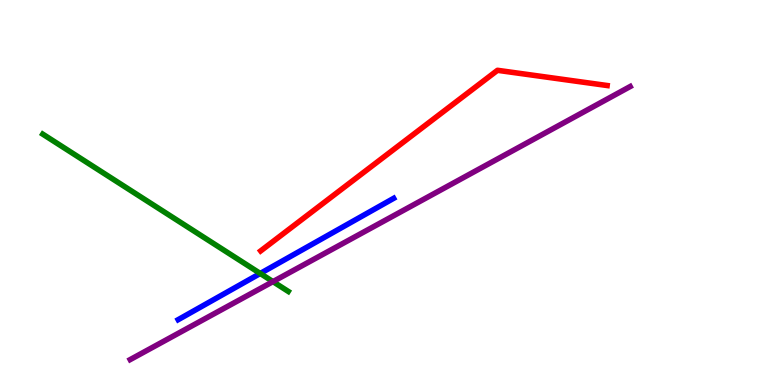[{'lines': ['blue', 'red'], 'intersections': []}, {'lines': ['green', 'red'], 'intersections': []}, {'lines': ['purple', 'red'], 'intersections': []}, {'lines': ['blue', 'green'], 'intersections': [{'x': 3.36, 'y': 2.9}]}, {'lines': ['blue', 'purple'], 'intersections': []}, {'lines': ['green', 'purple'], 'intersections': [{'x': 3.52, 'y': 2.69}]}]